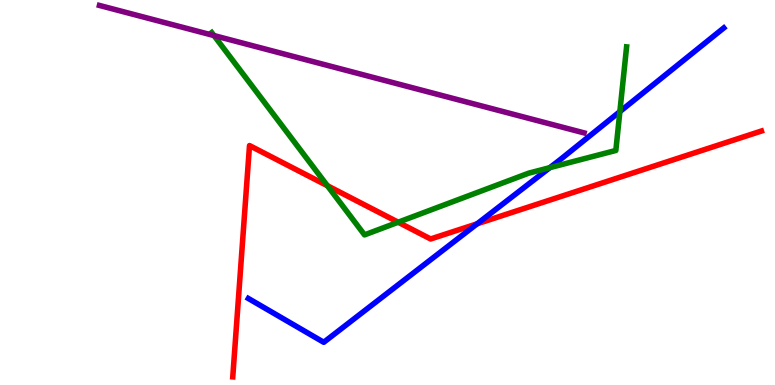[{'lines': ['blue', 'red'], 'intersections': [{'x': 6.16, 'y': 4.19}]}, {'lines': ['green', 'red'], 'intersections': [{'x': 4.22, 'y': 5.18}, {'x': 5.14, 'y': 4.23}]}, {'lines': ['purple', 'red'], 'intersections': []}, {'lines': ['blue', 'green'], 'intersections': [{'x': 7.09, 'y': 5.65}, {'x': 8.0, 'y': 7.1}]}, {'lines': ['blue', 'purple'], 'intersections': []}, {'lines': ['green', 'purple'], 'intersections': [{'x': 2.76, 'y': 9.08}]}]